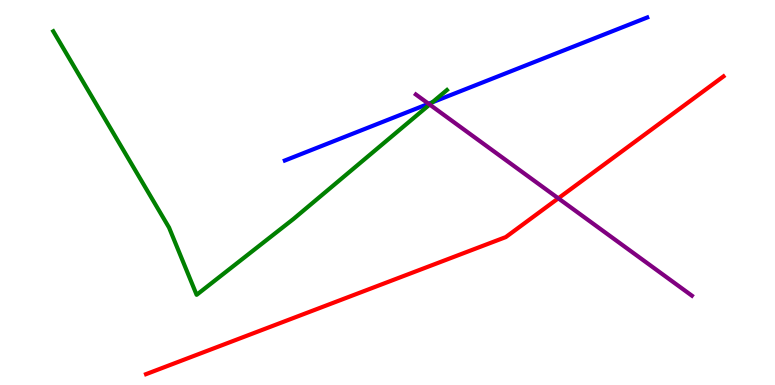[{'lines': ['blue', 'red'], 'intersections': []}, {'lines': ['green', 'red'], 'intersections': []}, {'lines': ['purple', 'red'], 'intersections': [{'x': 7.2, 'y': 4.85}]}, {'lines': ['blue', 'green'], 'intersections': [{'x': 5.58, 'y': 7.34}]}, {'lines': ['blue', 'purple'], 'intersections': [{'x': 5.53, 'y': 7.3}]}, {'lines': ['green', 'purple'], 'intersections': [{'x': 5.54, 'y': 7.28}]}]